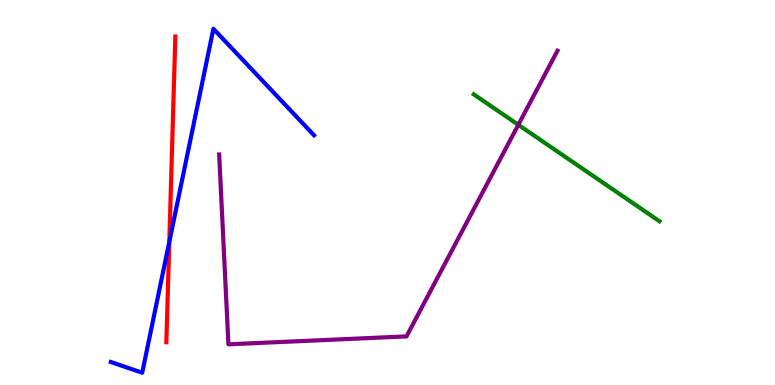[{'lines': ['blue', 'red'], 'intersections': [{'x': 2.18, 'y': 3.72}]}, {'lines': ['green', 'red'], 'intersections': []}, {'lines': ['purple', 'red'], 'intersections': []}, {'lines': ['blue', 'green'], 'intersections': []}, {'lines': ['blue', 'purple'], 'intersections': []}, {'lines': ['green', 'purple'], 'intersections': [{'x': 6.69, 'y': 6.76}]}]